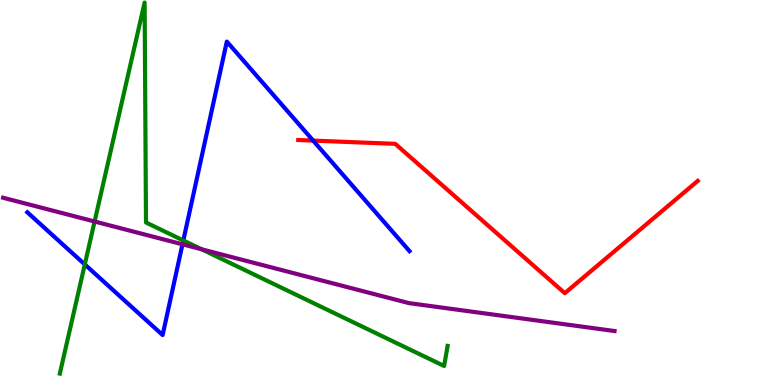[{'lines': ['blue', 'red'], 'intersections': [{'x': 4.04, 'y': 6.35}]}, {'lines': ['green', 'red'], 'intersections': []}, {'lines': ['purple', 'red'], 'intersections': []}, {'lines': ['blue', 'green'], 'intersections': [{'x': 1.09, 'y': 3.13}, {'x': 2.37, 'y': 3.75}]}, {'lines': ['blue', 'purple'], 'intersections': [{'x': 2.35, 'y': 3.65}]}, {'lines': ['green', 'purple'], 'intersections': [{'x': 1.22, 'y': 4.25}, {'x': 2.6, 'y': 3.52}]}]